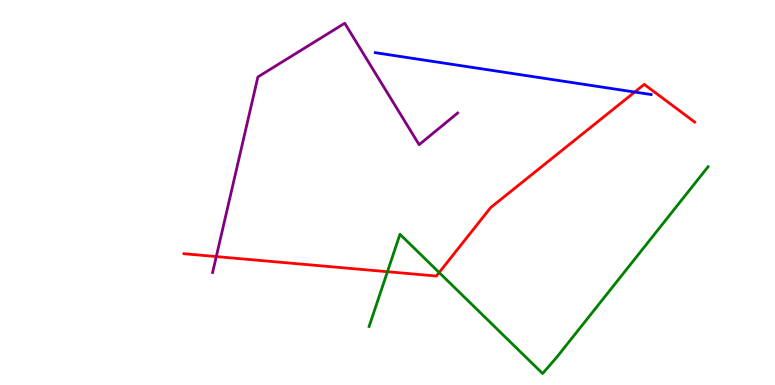[{'lines': ['blue', 'red'], 'intersections': [{'x': 8.19, 'y': 7.61}]}, {'lines': ['green', 'red'], 'intersections': [{'x': 5.0, 'y': 2.94}, {'x': 5.67, 'y': 2.92}]}, {'lines': ['purple', 'red'], 'intersections': [{'x': 2.79, 'y': 3.34}]}, {'lines': ['blue', 'green'], 'intersections': []}, {'lines': ['blue', 'purple'], 'intersections': []}, {'lines': ['green', 'purple'], 'intersections': []}]